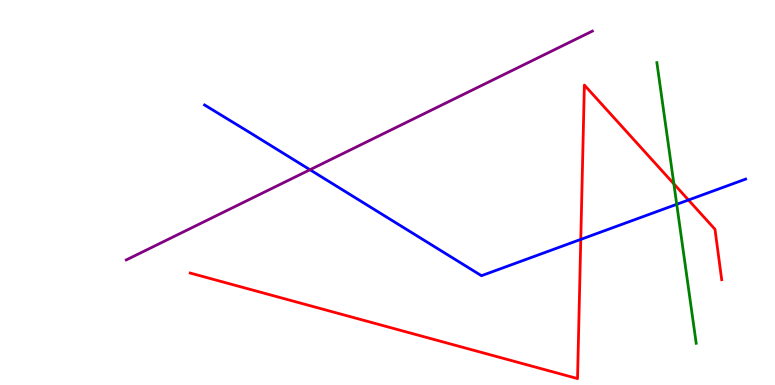[{'lines': ['blue', 'red'], 'intersections': [{'x': 7.49, 'y': 3.78}, {'x': 8.88, 'y': 4.8}]}, {'lines': ['green', 'red'], 'intersections': [{'x': 8.7, 'y': 5.22}]}, {'lines': ['purple', 'red'], 'intersections': []}, {'lines': ['blue', 'green'], 'intersections': [{'x': 8.73, 'y': 4.69}]}, {'lines': ['blue', 'purple'], 'intersections': [{'x': 4.0, 'y': 5.59}]}, {'lines': ['green', 'purple'], 'intersections': []}]